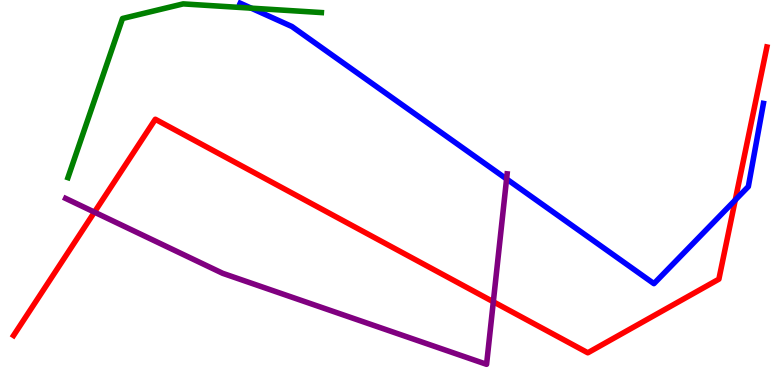[{'lines': ['blue', 'red'], 'intersections': [{'x': 9.49, 'y': 4.8}]}, {'lines': ['green', 'red'], 'intersections': []}, {'lines': ['purple', 'red'], 'intersections': [{'x': 1.22, 'y': 4.49}, {'x': 6.37, 'y': 2.16}]}, {'lines': ['blue', 'green'], 'intersections': [{'x': 3.24, 'y': 9.79}]}, {'lines': ['blue', 'purple'], 'intersections': [{'x': 6.54, 'y': 5.35}]}, {'lines': ['green', 'purple'], 'intersections': []}]